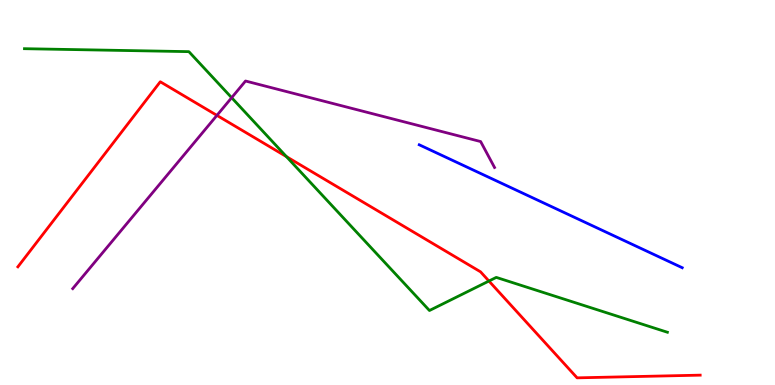[{'lines': ['blue', 'red'], 'intersections': []}, {'lines': ['green', 'red'], 'intersections': [{'x': 3.7, 'y': 5.93}, {'x': 6.31, 'y': 2.7}]}, {'lines': ['purple', 'red'], 'intersections': [{'x': 2.8, 'y': 7.0}]}, {'lines': ['blue', 'green'], 'intersections': []}, {'lines': ['blue', 'purple'], 'intersections': []}, {'lines': ['green', 'purple'], 'intersections': [{'x': 2.99, 'y': 7.46}]}]